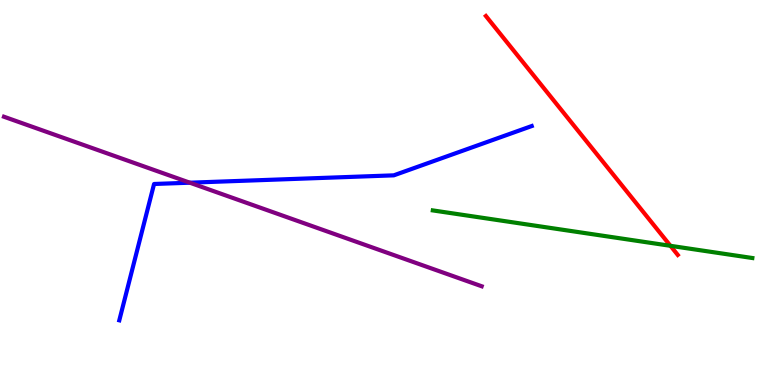[{'lines': ['blue', 'red'], 'intersections': []}, {'lines': ['green', 'red'], 'intersections': [{'x': 8.65, 'y': 3.62}]}, {'lines': ['purple', 'red'], 'intersections': []}, {'lines': ['blue', 'green'], 'intersections': []}, {'lines': ['blue', 'purple'], 'intersections': [{'x': 2.45, 'y': 5.25}]}, {'lines': ['green', 'purple'], 'intersections': []}]